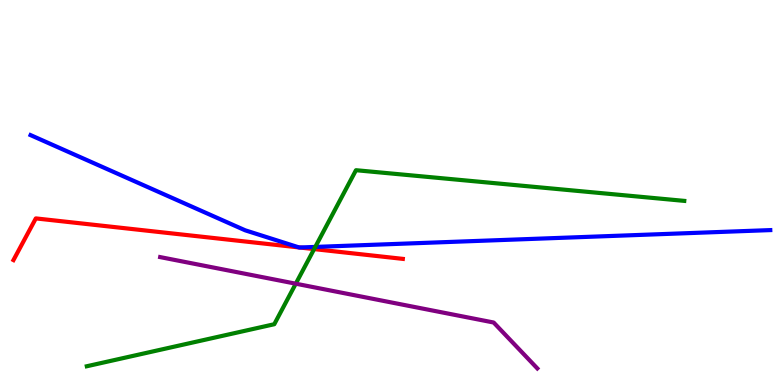[{'lines': ['blue', 'red'], 'intersections': [{'x': 3.86, 'y': 3.57}, {'x': 3.87, 'y': 3.57}]}, {'lines': ['green', 'red'], 'intersections': [{'x': 4.05, 'y': 3.53}]}, {'lines': ['purple', 'red'], 'intersections': []}, {'lines': ['blue', 'green'], 'intersections': [{'x': 4.07, 'y': 3.59}]}, {'lines': ['blue', 'purple'], 'intersections': []}, {'lines': ['green', 'purple'], 'intersections': [{'x': 3.82, 'y': 2.63}]}]